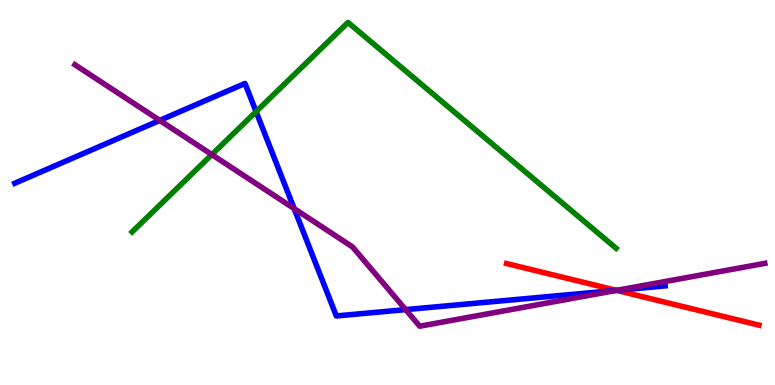[{'lines': ['blue', 'red'], 'intersections': [{'x': 7.95, 'y': 2.46}]}, {'lines': ['green', 'red'], 'intersections': []}, {'lines': ['purple', 'red'], 'intersections': [{'x': 7.95, 'y': 2.46}]}, {'lines': ['blue', 'green'], 'intersections': [{'x': 3.3, 'y': 7.1}]}, {'lines': ['blue', 'purple'], 'intersections': [{'x': 2.06, 'y': 6.87}, {'x': 3.8, 'y': 4.58}, {'x': 5.23, 'y': 1.96}, {'x': 7.96, 'y': 2.46}]}, {'lines': ['green', 'purple'], 'intersections': [{'x': 2.73, 'y': 5.98}]}]